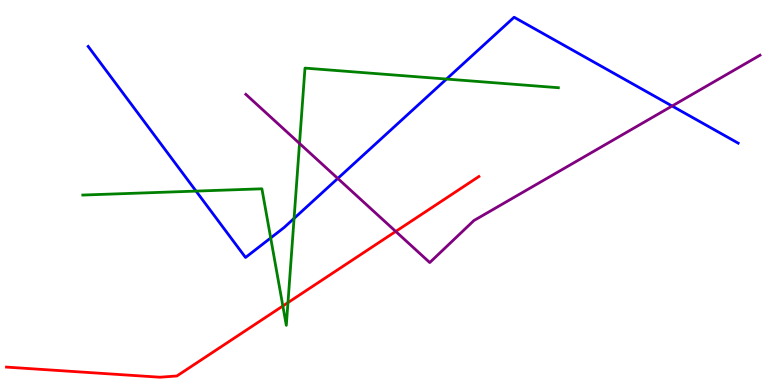[{'lines': ['blue', 'red'], 'intersections': []}, {'lines': ['green', 'red'], 'intersections': [{'x': 3.65, 'y': 2.05}, {'x': 3.72, 'y': 2.14}]}, {'lines': ['purple', 'red'], 'intersections': [{'x': 5.11, 'y': 3.99}]}, {'lines': ['blue', 'green'], 'intersections': [{'x': 2.53, 'y': 5.04}, {'x': 3.49, 'y': 3.82}, {'x': 3.79, 'y': 4.33}, {'x': 5.76, 'y': 7.95}]}, {'lines': ['blue', 'purple'], 'intersections': [{'x': 4.36, 'y': 5.37}, {'x': 8.67, 'y': 7.25}]}, {'lines': ['green', 'purple'], 'intersections': [{'x': 3.86, 'y': 6.27}]}]